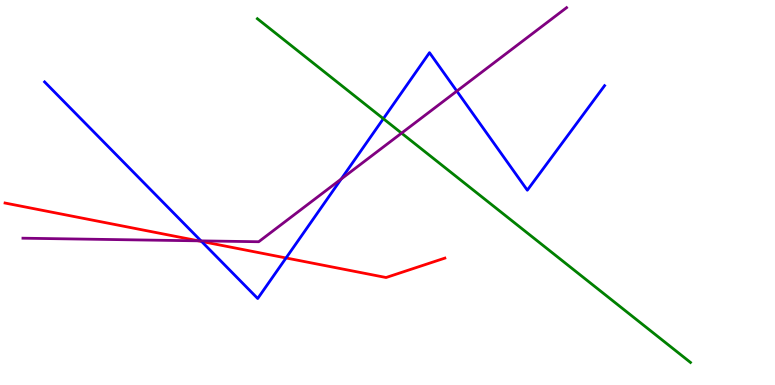[{'lines': ['blue', 'red'], 'intersections': [{'x': 2.6, 'y': 3.73}, {'x': 3.69, 'y': 3.3}]}, {'lines': ['green', 'red'], 'intersections': []}, {'lines': ['purple', 'red'], 'intersections': [{'x': 2.56, 'y': 3.74}]}, {'lines': ['blue', 'green'], 'intersections': [{'x': 4.95, 'y': 6.92}]}, {'lines': ['blue', 'purple'], 'intersections': [{'x': 2.59, 'y': 3.74}, {'x': 4.4, 'y': 5.35}, {'x': 5.89, 'y': 7.63}]}, {'lines': ['green', 'purple'], 'intersections': [{'x': 5.18, 'y': 6.54}]}]